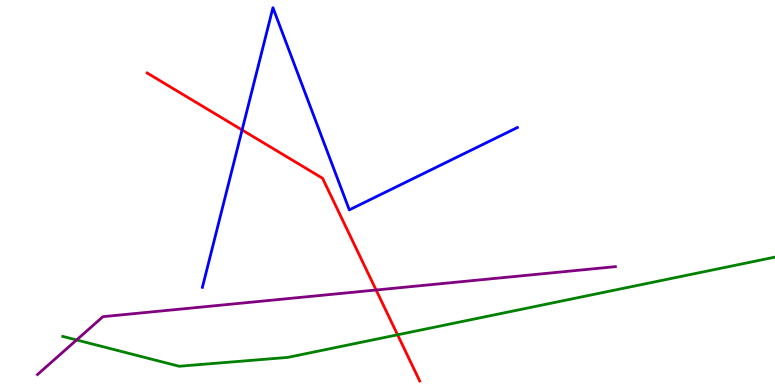[{'lines': ['blue', 'red'], 'intersections': [{'x': 3.12, 'y': 6.62}]}, {'lines': ['green', 'red'], 'intersections': [{'x': 5.13, 'y': 1.3}]}, {'lines': ['purple', 'red'], 'intersections': [{'x': 4.85, 'y': 2.47}]}, {'lines': ['blue', 'green'], 'intersections': []}, {'lines': ['blue', 'purple'], 'intersections': []}, {'lines': ['green', 'purple'], 'intersections': [{'x': 0.988, 'y': 1.17}]}]